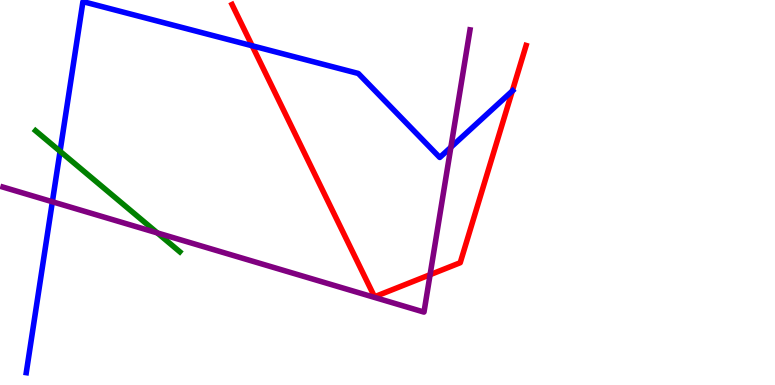[{'lines': ['blue', 'red'], 'intersections': [{'x': 3.25, 'y': 8.81}, {'x': 6.61, 'y': 7.64}]}, {'lines': ['green', 'red'], 'intersections': []}, {'lines': ['purple', 'red'], 'intersections': [{'x': 5.55, 'y': 2.87}]}, {'lines': ['blue', 'green'], 'intersections': [{'x': 0.775, 'y': 6.07}]}, {'lines': ['blue', 'purple'], 'intersections': [{'x': 0.676, 'y': 4.76}, {'x': 5.82, 'y': 6.17}]}, {'lines': ['green', 'purple'], 'intersections': [{'x': 2.03, 'y': 3.95}]}]